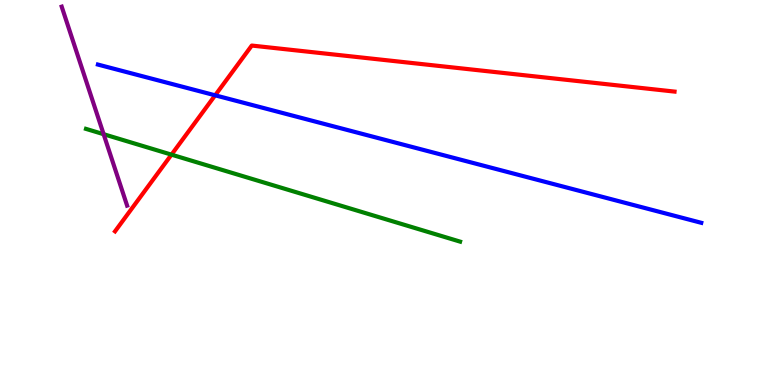[{'lines': ['blue', 'red'], 'intersections': [{'x': 2.78, 'y': 7.52}]}, {'lines': ['green', 'red'], 'intersections': [{'x': 2.21, 'y': 5.98}]}, {'lines': ['purple', 'red'], 'intersections': []}, {'lines': ['blue', 'green'], 'intersections': []}, {'lines': ['blue', 'purple'], 'intersections': []}, {'lines': ['green', 'purple'], 'intersections': [{'x': 1.34, 'y': 6.51}]}]